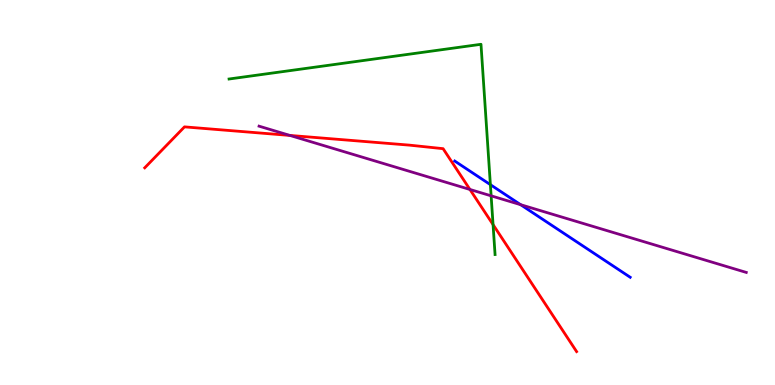[{'lines': ['blue', 'red'], 'intersections': []}, {'lines': ['green', 'red'], 'intersections': [{'x': 6.36, 'y': 4.17}]}, {'lines': ['purple', 'red'], 'intersections': [{'x': 3.74, 'y': 6.48}, {'x': 6.06, 'y': 5.08}]}, {'lines': ['blue', 'green'], 'intersections': [{'x': 6.33, 'y': 5.2}]}, {'lines': ['blue', 'purple'], 'intersections': [{'x': 6.72, 'y': 4.68}]}, {'lines': ['green', 'purple'], 'intersections': [{'x': 6.34, 'y': 4.91}]}]